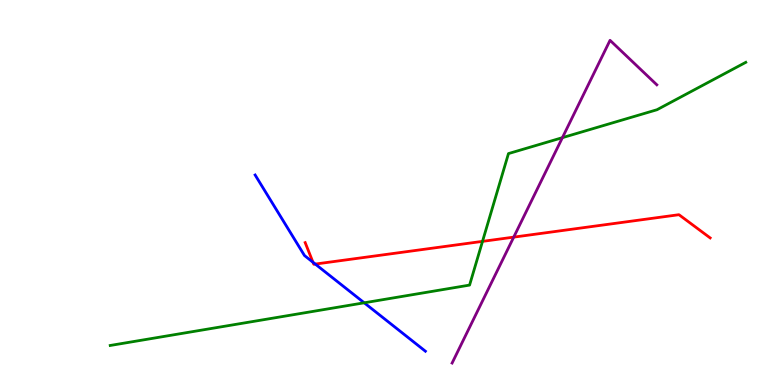[{'lines': ['blue', 'red'], 'intersections': [{'x': 4.04, 'y': 3.19}, {'x': 4.07, 'y': 3.14}]}, {'lines': ['green', 'red'], 'intersections': [{'x': 6.23, 'y': 3.73}]}, {'lines': ['purple', 'red'], 'intersections': [{'x': 6.63, 'y': 3.84}]}, {'lines': ['blue', 'green'], 'intersections': [{'x': 4.7, 'y': 2.14}]}, {'lines': ['blue', 'purple'], 'intersections': []}, {'lines': ['green', 'purple'], 'intersections': [{'x': 7.26, 'y': 6.42}]}]